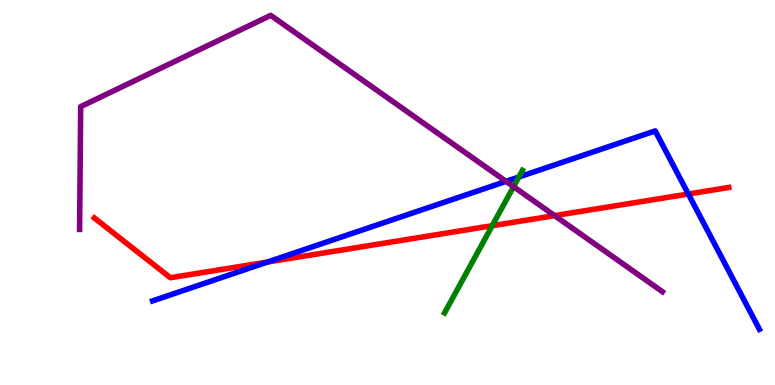[{'lines': ['blue', 'red'], 'intersections': [{'x': 3.45, 'y': 3.19}, {'x': 8.88, 'y': 4.96}]}, {'lines': ['green', 'red'], 'intersections': [{'x': 6.35, 'y': 4.14}]}, {'lines': ['purple', 'red'], 'intersections': [{'x': 7.16, 'y': 4.4}]}, {'lines': ['blue', 'green'], 'intersections': [{'x': 6.69, 'y': 5.4}]}, {'lines': ['blue', 'purple'], 'intersections': [{'x': 6.53, 'y': 5.29}]}, {'lines': ['green', 'purple'], 'intersections': [{'x': 6.63, 'y': 5.15}]}]